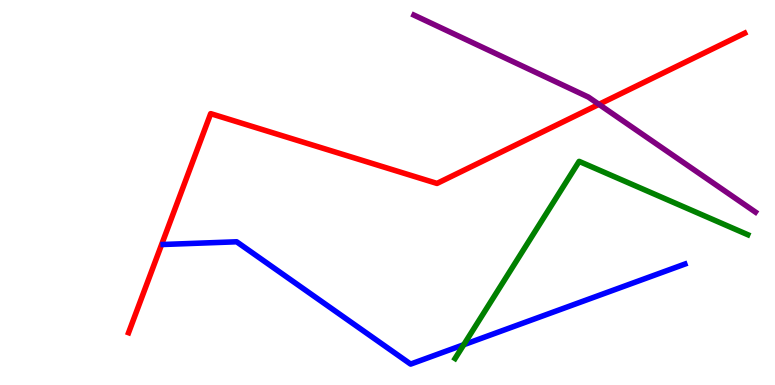[{'lines': ['blue', 'red'], 'intersections': []}, {'lines': ['green', 'red'], 'intersections': []}, {'lines': ['purple', 'red'], 'intersections': [{'x': 7.73, 'y': 7.29}]}, {'lines': ['blue', 'green'], 'intersections': [{'x': 5.98, 'y': 1.05}]}, {'lines': ['blue', 'purple'], 'intersections': []}, {'lines': ['green', 'purple'], 'intersections': []}]